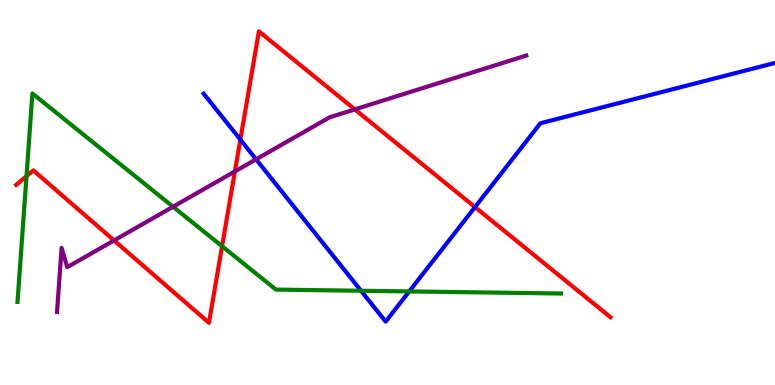[{'lines': ['blue', 'red'], 'intersections': [{'x': 3.1, 'y': 6.37}, {'x': 6.13, 'y': 4.62}]}, {'lines': ['green', 'red'], 'intersections': [{'x': 0.342, 'y': 5.42}, {'x': 2.87, 'y': 3.6}]}, {'lines': ['purple', 'red'], 'intersections': [{'x': 1.47, 'y': 3.75}, {'x': 3.03, 'y': 5.55}, {'x': 4.58, 'y': 7.16}]}, {'lines': ['blue', 'green'], 'intersections': [{'x': 4.66, 'y': 2.45}, {'x': 5.28, 'y': 2.43}]}, {'lines': ['blue', 'purple'], 'intersections': [{'x': 3.3, 'y': 5.86}]}, {'lines': ['green', 'purple'], 'intersections': [{'x': 2.23, 'y': 4.63}]}]